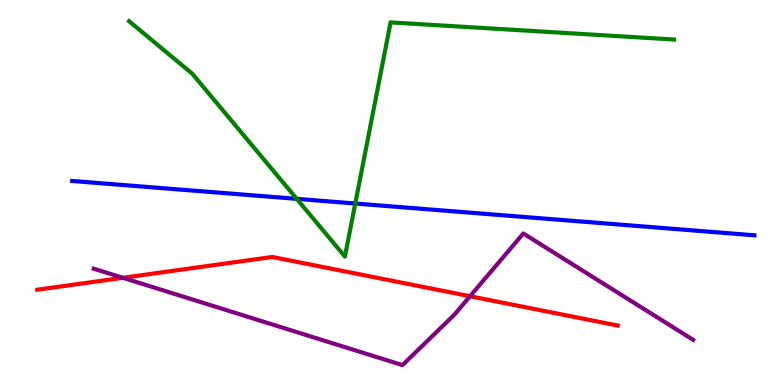[{'lines': ['blue', 'red'], 'intersections': []}, {'lines': ['green', 'red'], 'intersections': []}, {'lines': ['purple', 'red'], 'intersections': [{'x': 1.59, 'y': 2.78}, {'x': 6.06, 'y': 2.31}]}, {'lines': ['blue', 'green'], 'intersections': [{'x': 3.83, 'y': 4.84}, {'x': 4.58, 'y': 4.71}]}, {'lines': ['blue', 'purple'], 'intersections': []}, {'lines': ['green', 'purple'], 'intersections': []}]